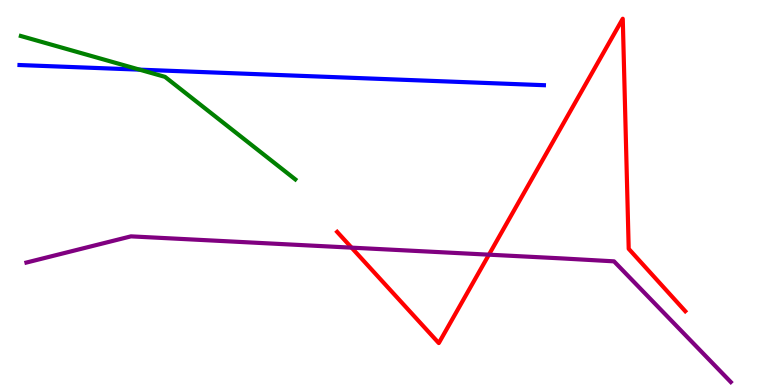[{'lines': ['blue', 'red'], 'intersections': []}, {'lines': ['green', 'red'], 'intersections': []}, {'lines': ['purple', 'red'], 'intersections': [{'x': 4.54, 'y': 3.57}, {'x': 6.31, 'y': 3.38}]}, {'lines': ['blue', 'green'], 'intersections': [{'x': 1.8, 'y': 8.19}]}, {'lines': ['blue', 'purple'], 'intersections': []}, {'lines': ['green', 'purple'], 'intersections': []}]